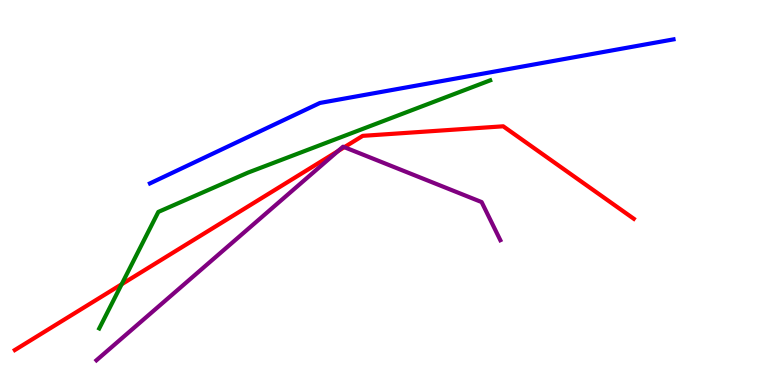[{'lines': ['blue', 'red'], 'intersections': []}, {'lines': ['green', 'red'], 'intersections': [{'x': 1.57, 'y': 2.62}]}, {'lines': ['purple', 'red'], 'intersections': [{'x': 4.36, 'y': 6.08}, {'x': 4.44, 'y': 6.18}]}, {'lines': ['blue', 'green'], 'intersections': []}, {'lines': ['blue', 'purple'], 'intersections': []}, {'lines': ['green', 'purple'], 'intersections': []}]